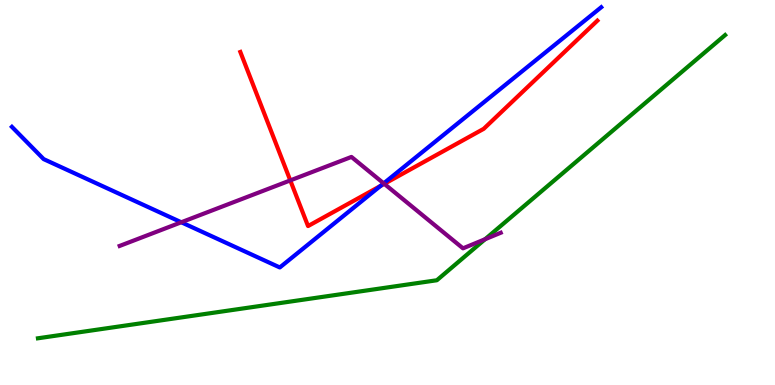[{'lines': ['blue', 'red'], 'intersections': [{'x': 4.91, 'y': 5.17}]}, {'lines': ['green', 'red'], 'intersections': []}, {'lines': ['purple', 'red'], 'intersections': [{'x': 3.75, 'y': 5.31}, {'x': 4.96, 'y': 5.22}]}, {'lines': ['blue', 'green'], 'intersections': []}, {'lines': ['blue', 'purple'], 'intersections': [{'x': 2.34, 'y': 4.23}, {'x': 4.95, 'y': 5.24}]}, {'lines': ['green', 'purple'], 'intersections': [{'x': 6.26, 'y': 3.79}]}]